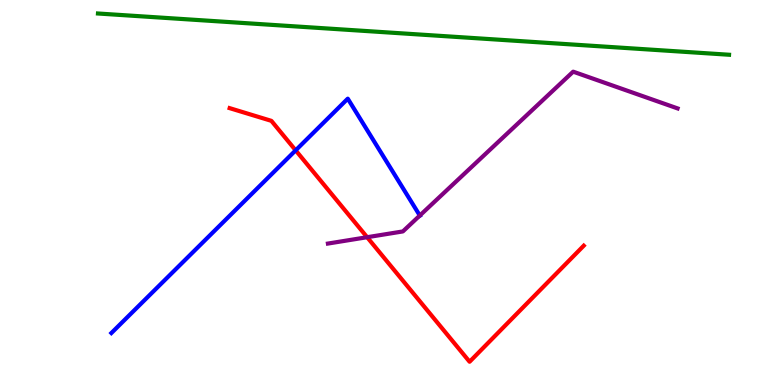[{'lines': ['blue', 'red'], 'intersections': [{'x': 3.81, 'y': 6.1}]}, {'lines': ['green', 'red'], 'intersections': []}, {'lines': ['purple', 'red'], 'intersections': [{'x': 4.74, 'y': 3.84}]}, {'lines': ['blue', 'green'], 'intersections': []}, {'lines': ['blue', 'purple'], 'intersections': [{'x': 5.42, 'y': 4.4}]}, {'lines': ['green', 'purple'], 'intersections': []}]